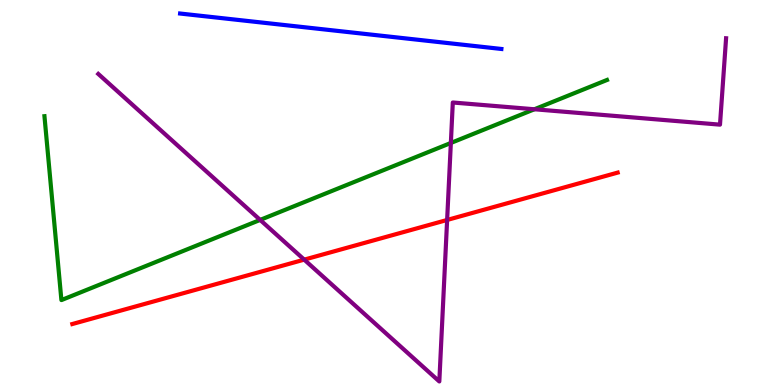[{'lines': ['blue', 'red'], 'intersections': []}, {'lines': ['green', 'red'], 'intersections': []}, {'lines': ['purple', 'red'], 'intersections': [{'x': 3.93, 'y': 3.26}, {'x': 5.77, 'y': 4.29}]}, {'lines': ['blue', 'green'], 'intersections': []}, {'lines': ['blue', 'purple'], 'intersections': []}, {'lines': ['green', 'purple'], 'intersections': [{'x': 3.36, 'y': 4.29}, {'x': 5.82, 'y': 6.29}, {'x': 6.9, 'y': 7.16}]}]